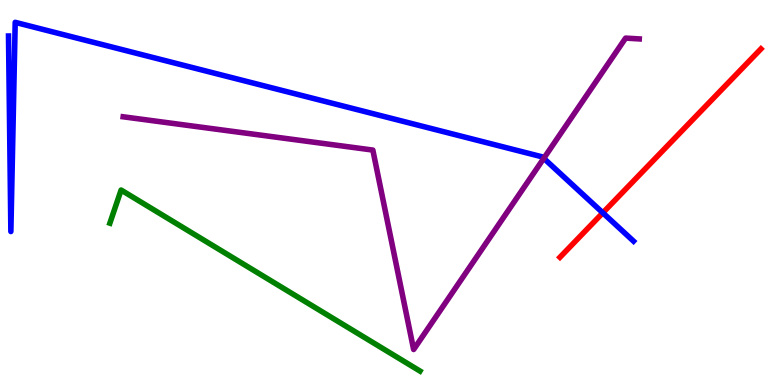[{'lines': ['blue', 'red'], 'intersections': [{'x': 7.78, 'y': 4.47}]}, {'lines': ['green', 'red'], 'intersections': []}, {'lines': ['purple', 'red'], 'intersections': []}, {'lines': ['blue', 'green'], 'intersections': []}, {'lines': ['blue', 'purple'], 'intersections': [{'x': 7.02, 'y': 5.89}]}, {'lines': ['green', 'purple'], 'intersections': []}]